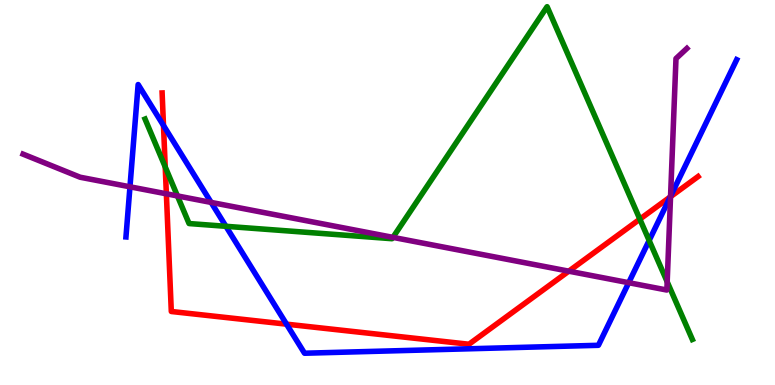[{'lines': ['blue', 'red'], 'intersections': [{'x': 2.11, 'y': 6.74}, {'x': 3.7, 'y': 1.58}, {'x': 8.65, 'y': 4.89}]}, {'lines': ['green', 'red'], 'intersections': [{'x': 2.13, 'y': 5.66}, {'x': 8.26, 'y': 4.31}]}, {'lines': ['purple', 'red'], 'intersections': [{'x': 2.15, 'y': 4.97}, {'x': 7.34, 'y': 2.96}, {'x': 8.65, 'y': 4.89}]}, {'lines': ['blue', 'green'], 'intersections': [{'x': 2.92, 'y': 4.12}, {'x': 8.38, 'y': 3.75}]}, {'lines': ['blue', 'purple'], 'intersections': [{'x': 1.68, 'y': 5.15}, {'x': 2.72, 'y': 4.74}, {'x': 8.11, 'y': 2.66}, {'x': 8.65, 'y': 4.9}]}, {'lines': ['green', 'purple'], 'intersections': [{'x': 2.29, 'y': 4.91}, {'x': 5.07, 'y': 3.83}, {'x': 8.61, 'y': 2.68}]}]